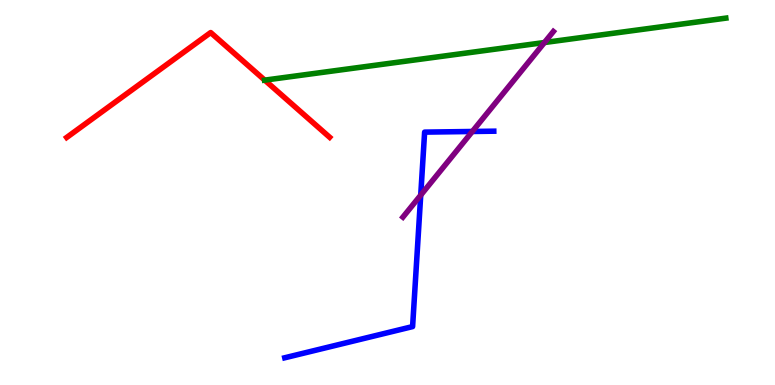[{'lines': ['blue', 'red'], 'intersections': []}, {'lines': ['green', 'red'], 'intersections': [{'x': 3.42, 'y': 7.92}]}, {'lines': ['purple', 'red'], 'intersections': []}, {'lines': ['blue', 'green'], 'intersections': []}, {'lines': ['blue', 'purple'], 'intersections': [{'x': 5.43, 'y': 4.93}, {'x': 6.09, 'y': 6.58}]}, {'lines': ['green', 'purple'], 'intersections': [{'x': 7.03, 'y': 8.9}]}]